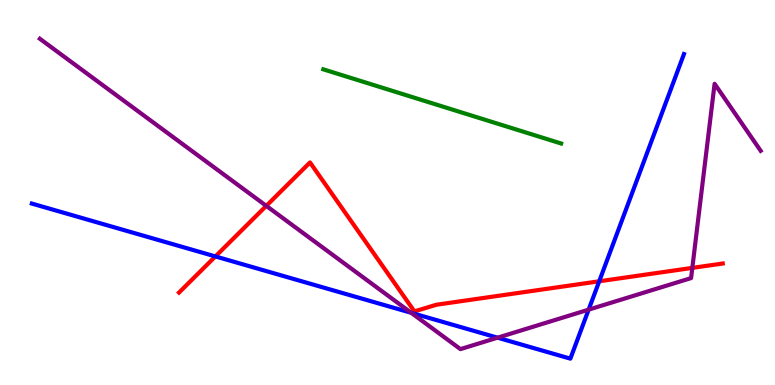[{'lines': ['blue', 'red'], 'intersections': [{'x': 2.78, 'y': 3.34}, {'x': 7.73, 'y': 2.69}]}, {'lines': ['green', 'red'], 'intersections': []}, {'lines': ['purple', 'red'], 'intersections': [{'x': 3.44, 'y': 4.65}, {'x': 8.93, 'y': 3.04}]}, {'lines': ['blue', 'green'], 'intersections': []}, {'lines': ['blue', 'purple'], 'intersections': [{'x': 5.31, 'y': 1.87}, {'x': 6.42, 'y': 1.23}, {'x': 7.6, 'y': 1.96}]}, {'lines': ['green', 'purple'], 'intersections': []}]